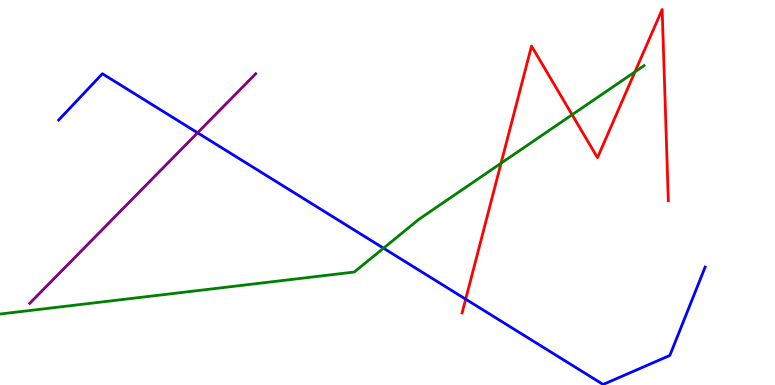[{'lines': ['blue', 'red'], 'intersections': [{'x': 6.01, 'y': 2.23}]}, {'lines': ['green', 'red'], 'intersections': [{'x': 6.47, 'y': 5.76}, {'x': 7.38, 'y': 7.02}, {'x': 8.19, 'y': 8.13}]}, {'lines': ['purple', 'red'], 'intersections': []}, {'lines': ['blue', 'green'], 'intersections': [{'x': 4.95, 'y': 3.55}]}, {'lines': ['blue', 'purple'], 'intersections': [{'x': 2.55, 'y': 6.55}]}, {'lines': ['green', 'purple'], 'intersections': []}]